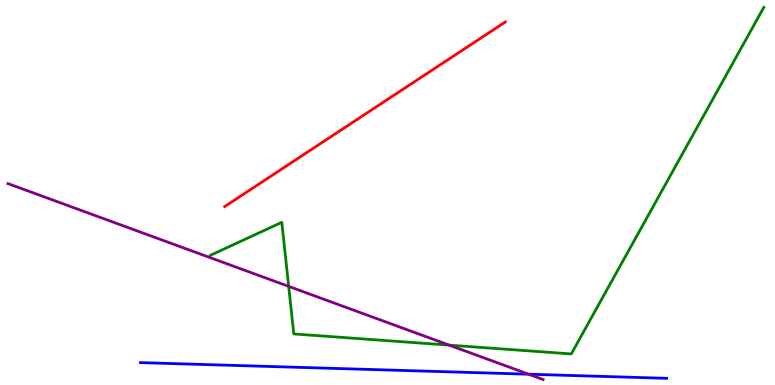[{'lines': ['blue', 'red'], 'intersections': []}, {'lines': ['green', 'red'], 'intersections': []}, {'lines': ['purple', 'red'], 'intersections': []}, {'lines': ['blue', 'green'], 'intersections': []}, {'lines': ['blue', 'purple'], 'intersections': [{'x': 6.82, 'y': 0.28}]}, {'lines': ['green', 'purple'], 'intersections': [{'x': 3.72, 'y': 2.56}, {'x': 5.8, 'y': 1.04}]}]